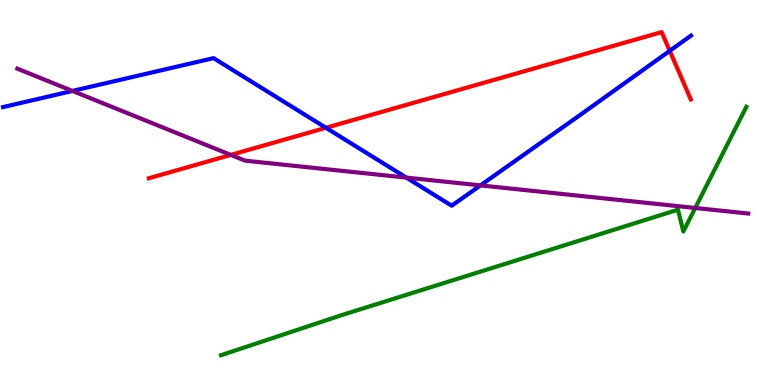[{'lines': ['blue', 'red'], 'intersections': [{'x': 4.21, 'y': 6.68}, {'x': 8.64, 'y': 8.68}]}, {'lines': ['green', 'red'], 'intersections': []}, {'lines': ['purple', 'red'], 'intersections': [{'x': 2.98, 'y': 5.98}]}, {'lines': ['blue', 'green'], 'intersections': []}, {'lines': ['blue', 'purple'], 'intersections': [{'x': 0.935, 'y': 7.64}, {'x': 5.24, 'y': 5.39}, {'x': 6.2, 'y': 5.18}]}, {'lines': ['green', 'purple'], 'intersections': [{'x': 8.97, 'y': 4.6}]}]